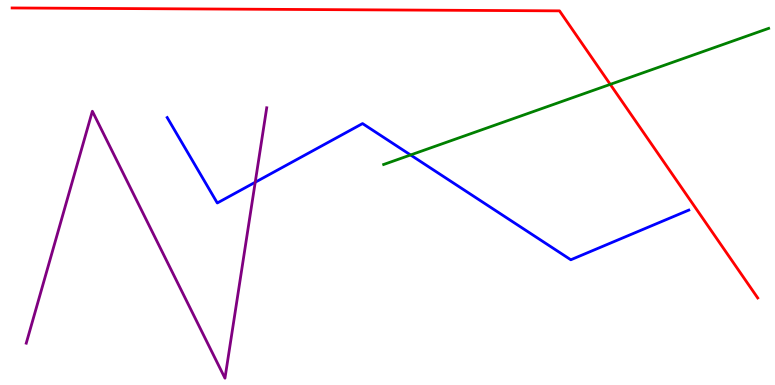[{'lines': ['blue', 'red'], 'intersections': []}, {'lines': ['green', 'red'], 'intersections': [{'x': 7.87, 'y': 7.81}]}, {'lines': ['purple', 'red'], 'intersections': []}, {'lines': ['blue', 'green'], 'intersections': [{'x': 5.3, 'y': 5.97}]}, {'lines': ['blue', 'purple'], 'intersections': [{'x': 3.29, 'y': 5.27}]}, {'lines': ['green', 'purple'], 'intersections': []}]